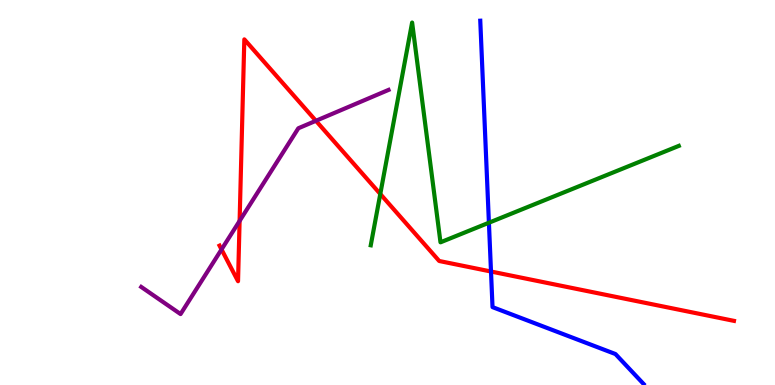[{'lines': ['blue', 'red'], 'intersections': [{'x': 6.34, 'y': 2.95}]}, {'lines': ['green', 'red'], 'intersections': [{'x': 4.91, 'y': 4.96}]}, {'lines': ['purple', 'red'], 'intersections': [{'x': 2.86, 'y': 3.52}, {'x': 3.09, 'y': 4.26}, {'x': 4.08, 'y': 6.86}]}, {'lines': ['blue', 'green'], 'intersections': [{'x': 6.31, 'y': 4.21}]}, {'lines': ['blue', 'purple'], 'intersections': []}, {'lines': ['green', 'purple'], 'intersections': []}]